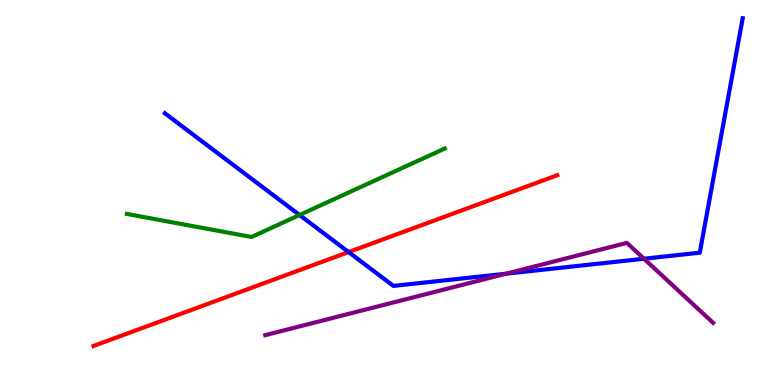[{'lines': ['blue', 'red'], 'intersections': [{'x': 4.5, 'y': 3.45}]}, {'lines': ['green', 'red'], 'intersections': []}, {'lines': ['purple', 'red'], 'intersections': []}, {'lines': ['blue', 'green'], 'intersections': [{'x': 3.86, 'y': 4.42}]}, {'lines': ['blue', 'purple'], 'intersections': [{'x': 6.53, 'y': 2.89}, {'x': 8.31, 'y': 3.28}]}, {'lines': ['green', 'purple'], 'intersections': []}]